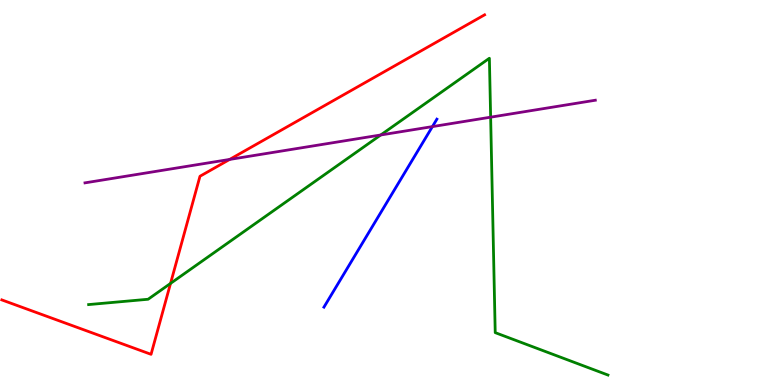[{'lines': ['blue', 'red'], 'intersections': []}, {'lines': ['green', 'red'], 'intersections': [{'x': 2.2, 'y': 2.64}]}, {'lines': ['purple', 'red'], 'intersections': [{'x': 2.96, 'y': 5.86}]}, {'lines': ['blue', 'green'], 'intersections': []}, {'lines': ['blue', 'purple'], 'intersections': [{'x': 5.58, 'y': 6.71}]}, {'lines': ['green', 'purple'], 'intersections': [{'x': 4.91, 'y': 6.49}, {'x': 6.33, 'y': 6.96}]}]